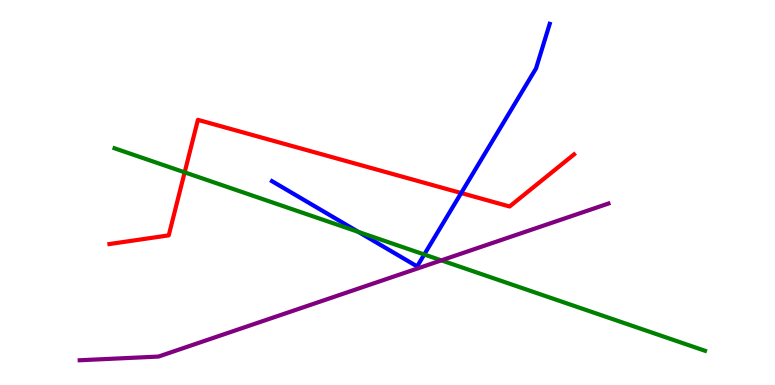[{'lines': ['blue', 'red'], 'intersections': [{'x': 5.95, 'y': 4.99}]}, {'lines': ['green', 'red'], 'intersections': [{'x': 2.38, 'y': 5.52}]}, {'lines': ['purple', 'red'], 'intersections': []}, {'lines': ['blue', 'green'], 'intersections': [{'x': 4.62, 'y': 3.98}, {'x': 5.47, 'y': 3.39}]}, {'lines': ['blue', 'purple'], 'intersections': []}, {'lines': ['green', 'purple'], 'intersections': [{'x': 5.69, 'y': 3.24}]}]